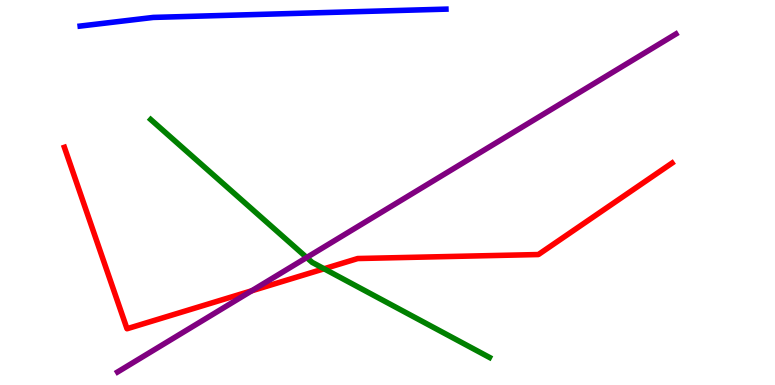[{'lines': ['blue', 'red'], 'intersections': []}, {'lines': ['green', 'red'], 'intersections': [{'x': 4.18, 'y': 3.02}]}, {'lines': ['purple', 'red'], 'intersections': [{'x': 3.25, 'y': 2.45}]}, {'lines': ['blue', 'green'], 'intersections': []}, {'lines': ['blue', 'purple'], 'intersections': []}, {'lines': ['green', 'purple'], 'intersections': [{'x': 3.96, 'y': 3.31}]}]